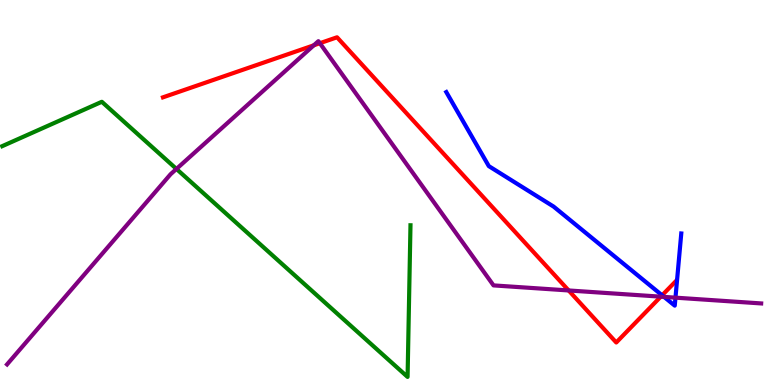[{'lines': ['blue', 'red'], 'intersections': [{'x': 8.54, 'y': 2.33}]}, {'lines': ['green', 'red'], 'intersections': []}, {'lines': ['purple', 'red'], 'intersections': [{'x': 4.05, 'y': 8.82}, {'x': 4.13, 'y': 8.88}, {'x': 7.34, 'y': 2.46}, {'x': 8.53, 'y': 2.29}]}, {'lines': ['blue', 'green'], 'intersections': []}, {'lines': ['blue', 'purple'], 'intersections': [{'x': 8.57, 'y': 2.29}, {'x': 8.72, 'y': 2.27}]}, {'lines': ['green', 'purple'], 'intersections': [{'x': 2.28, 'y': 5.61}]}]